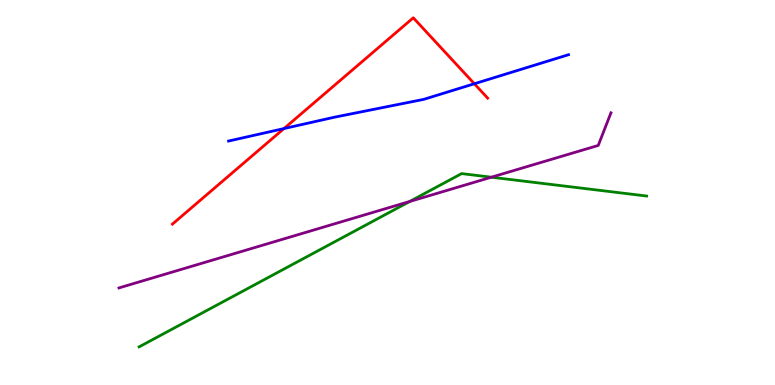[{'lines': ['blue', 'red'], 'intersections': [{'x': 3.66, 'y': 6.66}, {'x': 6.12, 'y': 7.82}]}, {'lines': ['green', 'red'], 'intersections': []}, {'lines': ['purple', 'red'], 'intersections': []}, {'lines': ['blue', 'green'], 'intersections': []}, {'lines': ['blue', 'purple'], 'intersections': []}, {'lines': ['green', 'purple'], 'intersections': [{'x': 5.29, 'y': 4.77}, {'x': 6.34, 'y': 5.4}]}]